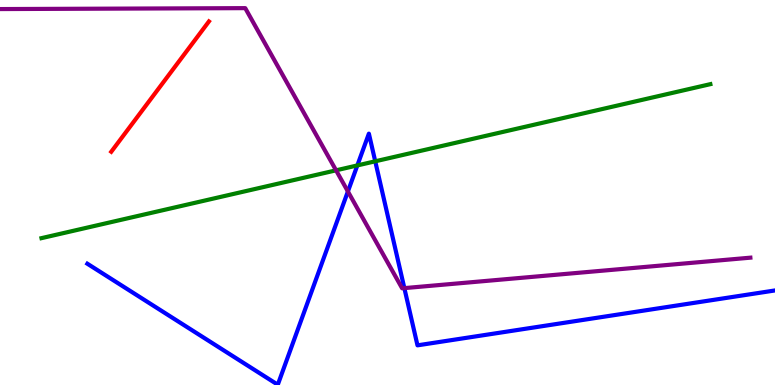[{'lines': ['blue', 'red'], 'intersections': []}, {'lines': ['green', 'red'], 'intersections': []}, {'lines': ['purple', 'red'], 'intersections': []}, {'lines': ['blue', 'green'], 'intersections': [{'x': 4.61, 'y': 5.7}, {'x': 4.84, 'y': 5.81}]}, {'lines': ['blue', 'purple'], 'intersections': [{'x': 4.49, 'y': 5.03}, {'x': 5.22, 'y': 2.52}]}, {'lines': ['green', 'purple'], 'intersections': [{'x': 4.34, 'y': 5.58}]}]